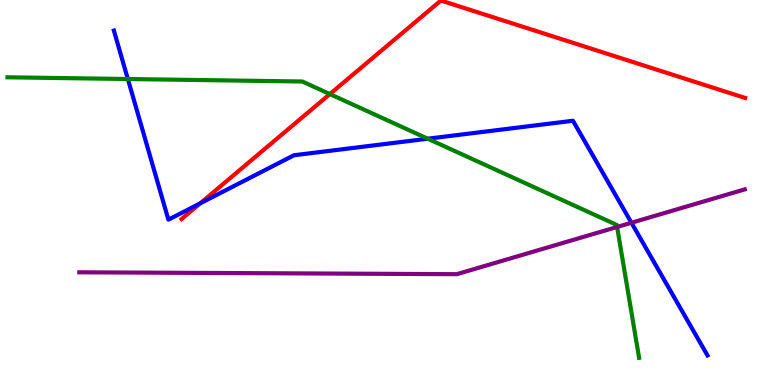[{'lines': ['blue', 'red'], 'intersections': [{'x': 2.58, 'y': 4.72}]}, {'lines': ['green', 'red'], 'intersections': [{'x': 4.26, 'y': 7.56}]}, {'lines': ['purple', 'red'], 'intersections': []}, {'lines': ['blue', 'green'], 'intersections': [{'x': 1.65, 'y': 7.95}, {'x': 5.52, 'y': 6.4}]}, {'lines': ['blue', 'purple'], 'intersections': [{'x': 8.15, 'y': 4.21}]}, {'lines': ['green', 'purple'], 'intersections': [{'x': 7.96, 'y': 4.1}]}]